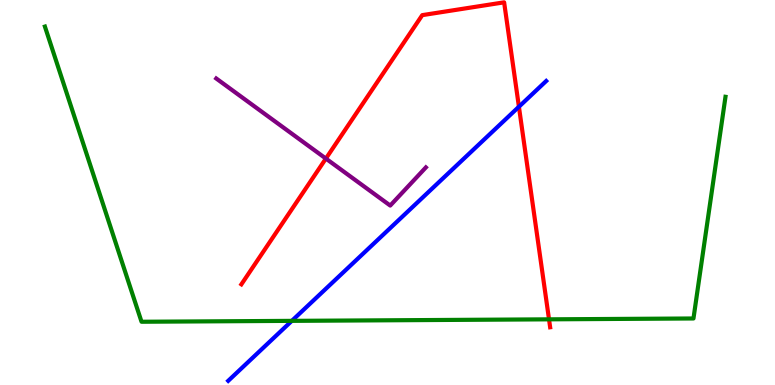[{'lines': ['blue', 'red'], 'intersections': [{'x': 6.7, 'y': 7.23}]}, {'lines': ['green', 'red'], 'intersections': [{'x': 7.08, 'y': 1.71}]}, {'lines': ['purple', 'red'], 'intersections': [{'x': 4.2, 'y': 5.88}]}, {'lines': ['blue', 'green'], 'intersections': [{'x': 3.77, 'y': 1.67}]}, {'lines': ['blue', 'purple'], 'intersections': []}, {'lines': ['green', 'purple'], 'intersections': []}]